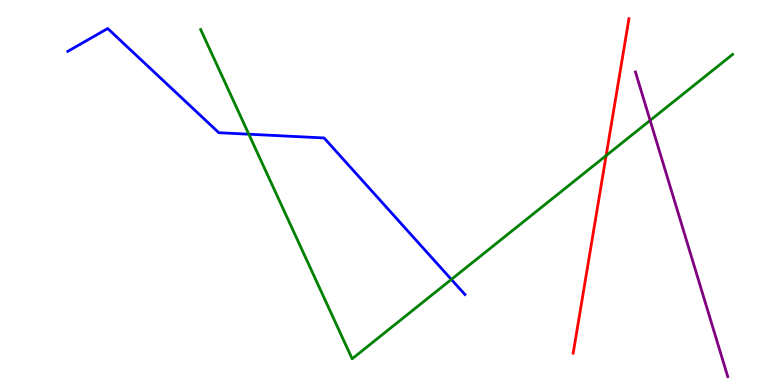[{'lines': ['blue', 'red'], 'intersections': []}, {'lines': ['green', 'red'], 'intersections': [{'x': 7.82, 'y': 5.96}]}, {'lines': ['purple', 'red'], 'intersections': []}, {'lines': ['blue', 'green'], 'intersections': [{'x': 3.21, 'y': 6.51}, {'x': 5.82, 'y': 2.74}]}, {'lines': ['blue', 'purple'], 'intersections': []}, {'lines': ['green', 'purple'], 'intersections': [{'x': 8.39, 'y': 6.87}]}]